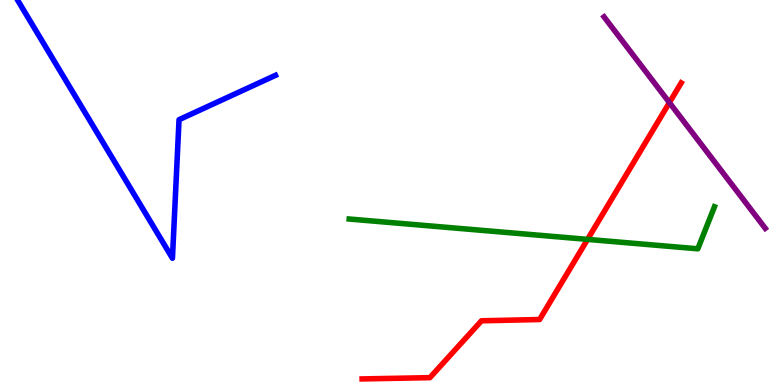[{'lines': ['blue', 'red'], 'intersections': []}, {'lines': ['green', 'red'], 'intersections': [{'x': 7.58, 'y': 3.78}]}, {'lines': ['purple', 'red'], 'intersections': [{'x': 8.64, 'y': 7.34}]}, {'lines': ['blue', 'green'], 'intersections': []}, {'lines': ['blue', 'purple'], 'intersections': []}, {'lines': ['green', 'purple'], 'intersections': []}]